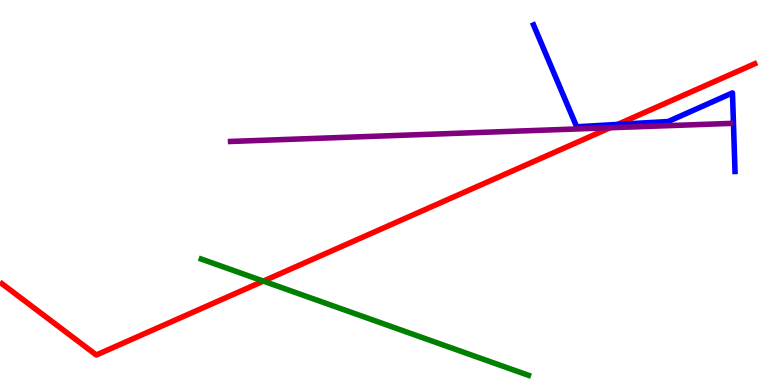[{'lines': ['blue', 'red'], 'intersections': [{'x': 7.97, 'y': 6.77}]}, {'lines': ['green', 'red'], 'intersections': [{'x': 3.4, 'y': 2.7}]}, {'lines': ['purple', 'red'], 'intersections': [{'x': 7.87, 'y': 6.68}]}, {'lines': ['blue', 'green'], 'intersections': []}, {'lines': ['blue', 'purple'], 'intersections': []}, {'lines': ['green', 'purple'], 'intersections': []}]